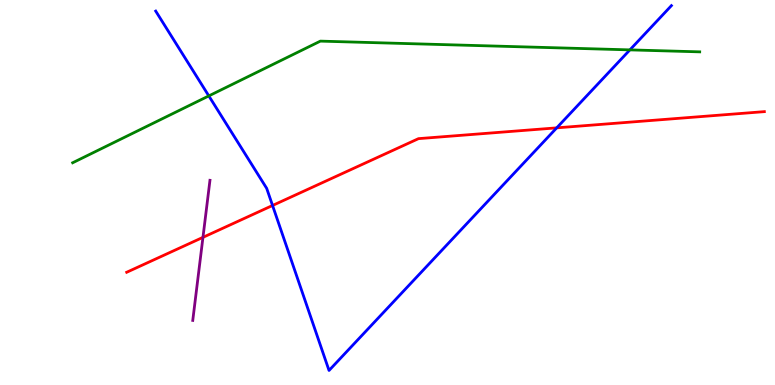[{'lines': ['blue', 'red'], 'intersections': [{'x': 3.52, 'y': 4.66}, {'x': 7.18, 'y': 6.68}]}, {'lines': ['green', 'red'], 'intersections': []}, {'lines': ['purple', 'red'], 'intersections': [{'x': 2.62, 'y': 3.84}]}, {'lines': ['blue', 'green'], 'intersections': [{'x': 2.69, 'y': 7.51}, {'x': 8.13, 'y': 8.7}]}, {'lines': ['blue', 'purple'], 'intersections': []}, {'lines': ['green', 'purple'], 'intersections': []}]